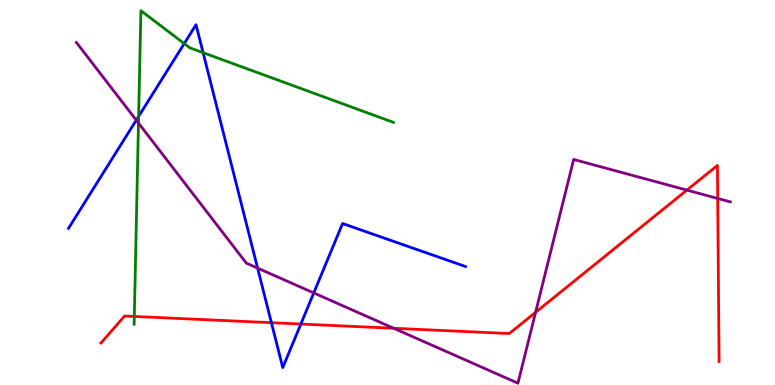[{'lines': ['blue', 'red'], 'intersections': [{'x': 3.5, 'y': 1.62}, {'x': 3.88, 'y': 1.58}]}, {'lines': ['green', 'red'], 'intersections': [{'x': 1.73, 'y': 1.78}]}, {'lines': ['purple', 'red'], 'intersections': [{'x': 5.08, 'y': 1.47}, {'x': 6.91, 'y': 1.89}, {'x': 8.86, 'y': 5.06}, {'x': 9.26, 'y': 4.85}]}, {'lines': ['blue', 'green'], 'intersections': [{'x': 1.79, 'y': 6.98}, {'x': 2.38, 'y': 8.87}, {'x': 2.62, 'y': 8.63}]}, {'lines': ['blue', 'purple'], 'intersections': [{'x': 1.76, 'y': 6.88}, {'x': 3.32, 'y': 3.04}, {'x': 4.05, 'y': 2.39}]}, {'lines': ['green', 'purple'], 'intersections': [{'x': 1.79, 'y': 6.8}]}]